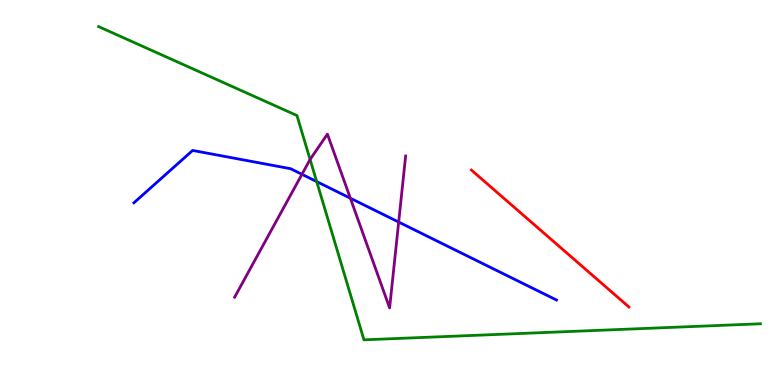[{'lines': ['blue', 'red'], 'intersections': []}, {'lines': ['green', 'red'], 'intersections': []}, {'lines': ['purple', 'red'], 'intersections': []}, {'lines': ['blue', 'green'], 'intersections': [{'x': 4.09, 'y': 5.28}]}, {'lines': ['blue', 'purple'], 'intersections': [{'x': 3.9, 'y': 5.47}, {'x': 4.52, 'y': 4.85}, {'x': 5.14, 'y': 4.23}]}, {'lines': ['green', 'purple'], 'intersections': [{'x': 4.0, 'y': 5.86}]}]